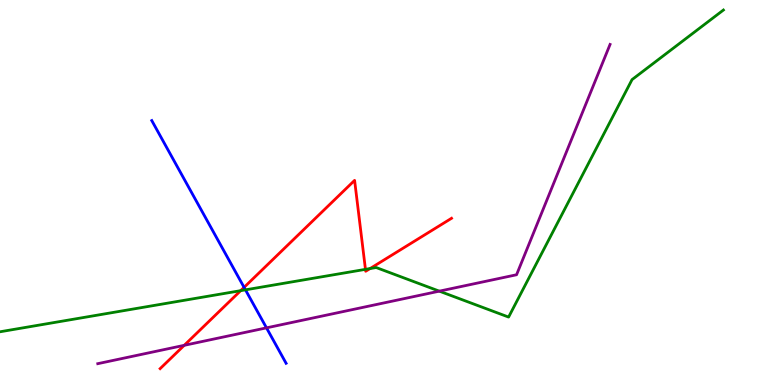[{'lines': ['blue', 'red'], 'intersections': [{'x': 3.15, 'y': 2.54}]}, {'lines': ['green', 'red'], 'intersections': [{'x': 3.11, 'y': 2.45}, {'x': 4.72, 'y': 3.0}, {'x': 4.78, 'y': 3.02}]}, {'lines': ['purple', 'red'], 'intersections': [{'x': 2.38, 'y': 1.03}]}, {'lines': ['blue', 'green'], 'intersections': [{'x': 3.17, 'y': 2.47}]}, {'lines': ['blue', 'purple'], 'intersections': [{'x': 3.44, 'y': 1.48}]}, {'lines': ['green', 'purple'], 'intersections': [{'x': 5.67, 'y': 2.44}]}]